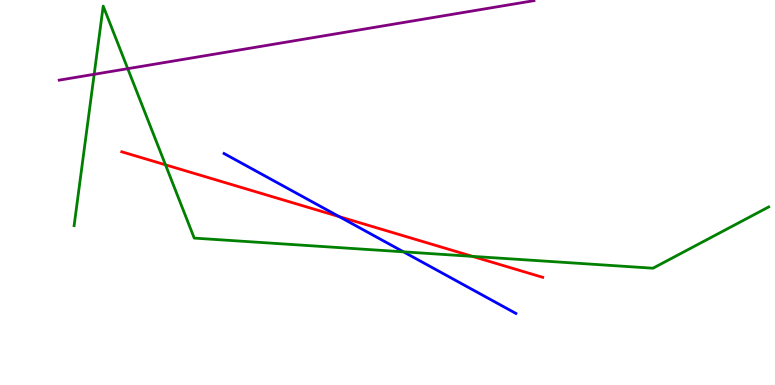[{'lines': ['blue', 'red'], 'intersections': [{'x': 4.38, 'y': 4.37}]}, {'lines': ['green', 'red'], 'intersections': [{'x': 2.14, 'y': 5.72}, {'x': 6.1, 'y': 3.34}]}, {'lines': ['purple', 'red'], 'intersections': []}, {'lines': ['blue', 'green'], 'intersections': [{'x': 5.21, 'y': 3.46}]}, {'lines': ['blue', 'purple'], 'intersections': []}, {'lines': ['green', 'purple'], 'intersections': [{'x': 1.22, 'y': 8.07}, {'x': 1.65, 'y': 8.22}]}]